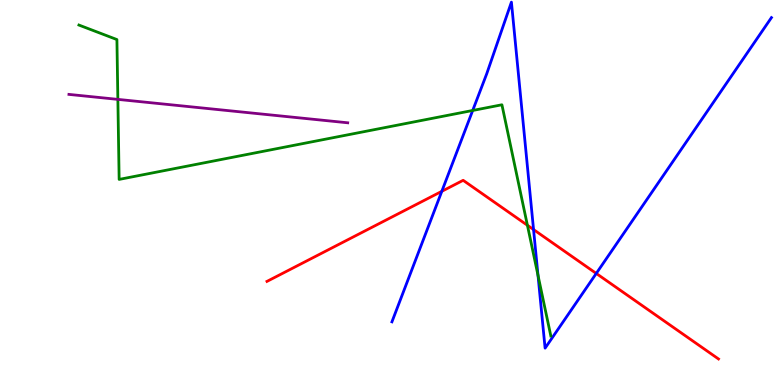[{'lines': ['blue', 'red'], 'intersections': [{'x': 5.7, 'y': 5.03}, {'x': 6.88, 'y': 4.04}, {'x': 7.69, 'y': 2.9}]}, {'lines': ['green', 'red'], 'intersections': [{'x': 6.81, 'y': 4.15}]}, {'lines': ['purple', 'red'], 'intersections': []}, {'lines': ['blue', 'green'], 'intersections': [{'x': 6.1, 'y': 7.13}, {'x': 6.94, 'y': 2.85}]}, {'lines': ['blue', 'purple'], 'intersections': []}, {'lines': ['green', 'purple'], 'intersections': [{'x': 1.52, 'y': 7.42}]}]